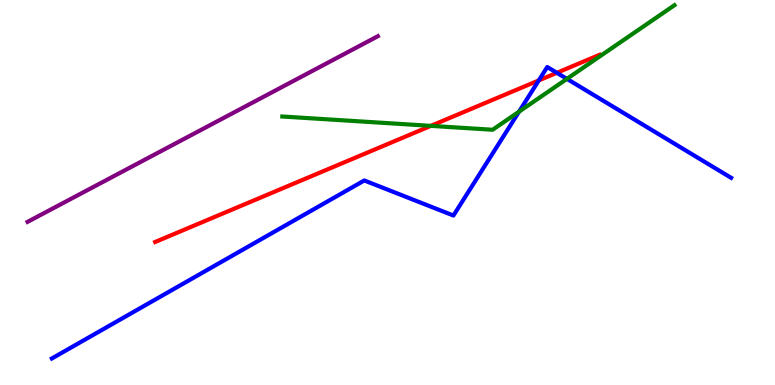[{'lines': ['blue', 'red'], 'intersections': [{'x': 6.95, 'y': 7.91}, {'x': 7.19, 'y': 8.11}]}, {'lines': ['green', 'red'], 'intersections': [{'x': 5.56, 'y': 6.73}]}, {'lines': ['purple', 'red'], 'intersections': []}, {'lines': ['blue', 'green'], 'intersections': [{'x': 6.7, 'y': 7.1}, {'x': 7.32, 'y': 7.95}]}, {'lines': ['blue', 'purple'], 'intersections': []}, {'lines': ['green', 'purple'], 'intersections': []}]